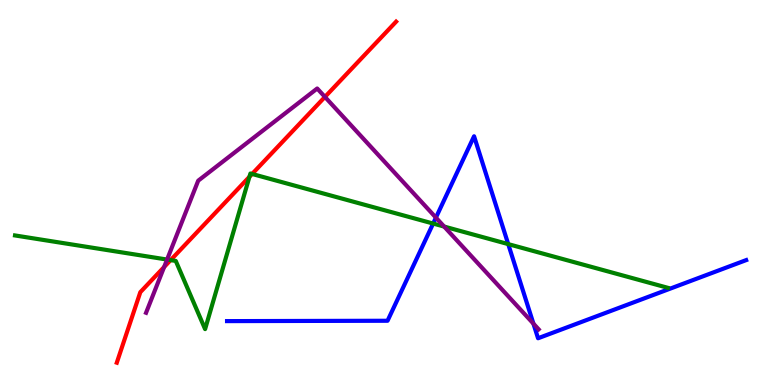[{'lines': ['blue', 'red'], 'intersections': []}, {'lines': ['green', 'red'], 'intersections': [{'x': 2.2, 'y': 3.24}, {'x': 3.22, 'y': 5.41}, {'x': 3.25, 'y': 5.48}]}, {'lines': ['purple', 'red'], 'intersections': [{'x': 2.12, 'y': 3.06}, {'x': 4.19, 'y': 7.48}]}, {'lines': ['blue', 'green'], 'intersections': [{'x': 5.59, 'y': 4.19}, {'x': 6.56, 'y': 3.66}]}, {'lines': ['blue', 'purple'], 'intersections': [{'x': 5.62, 'y': 4.35}, {'x': 6.88, 'y': 1.59}]}, {'lines': ['green', 'purple'], 'intersections': [{'x': 2.16, 'y': 3.26}, {'x': 5.73, 'y': 4.12}]}]